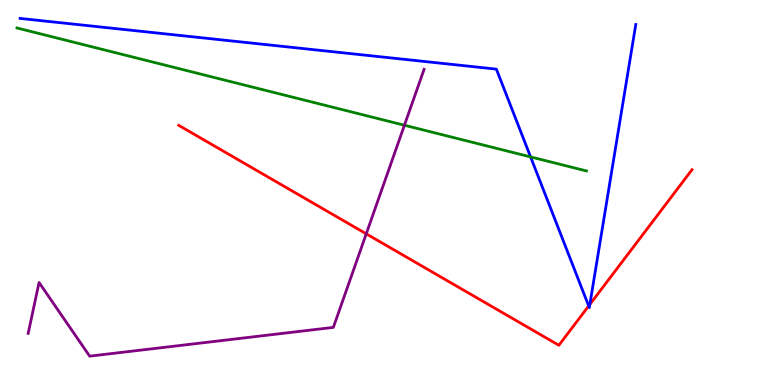[{'lines': ['blue', 'red'], 'intersections': [{'x': 7.6, 'y': 2.05}, {'x': 7.61, 'y': 2.09}]}, {'lines': ['green', 'red'], 'intersections': []}, {'lines': ['purple', 'red'], 'intersections': [{'x': 4.73, 'y': 3.93}]}, {'lines': ['blue', 'green'], 'intersections': [{'x': 6.85, 'y': 5.92}]}, {'lines': ['blue', 'purple'], 'intersections': []}, {'lines': ['green', 'purple'], 'intersections': [{'x': 5.22, 'y': 6.75}]}]